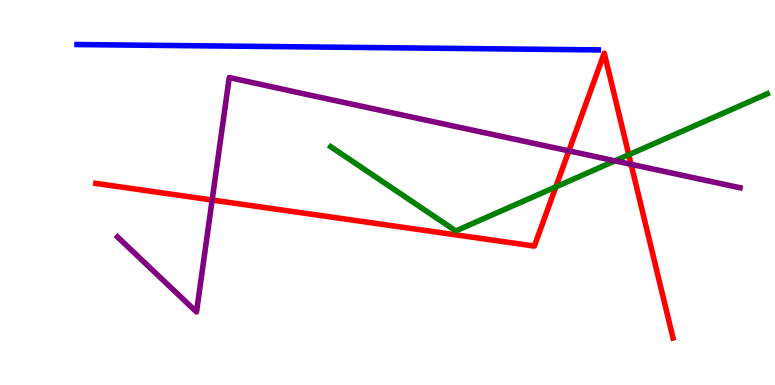[{'lines': ['blue', 'red'], 'intersections': []}, {'lines': ['green', 'red'], 'intersections': [{'x': 7.17, 'y': 5.15}, {'x': 8.11, 'y': 5.98}]}, {'lines': ['purple', 'red'], 'intersections': [{'x': 2.74, 'y': 4.8}, {'x': 7.34, 'y': 6.08}, {'x': 8.14, 'y': 5.73}]}, {'lines': ['blue', 'green'], 'intersections': []}, {'lines': ['blue', 'purple'], 'intersections': []}, {'lines': ['green', 'purple'], 'intersections': [{'x': 7.94, 'y': 5.82}]}]